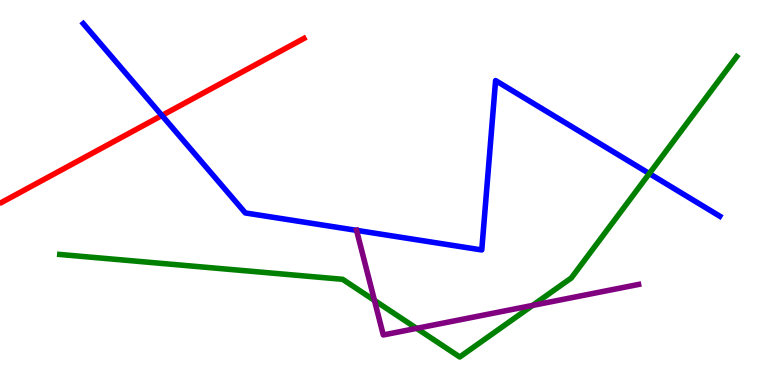[{'lines': ['blue', 'red'], 'intersections': [{'x': 2.09, 'y': 7.0}]}, {'lines': ['green', 'red'], 'intersections': []}, {'lines': ['purple', 'red'], 'intersections': []}, {'lines': ['blue', 'green'], 'intersections': [{'x': 8.38, 'y': 5.49}]}, {'lines': ['blue', 'purple'], 'intersections': [{'x': 4.6, 'y': 4.02}]}, {'lines': ['green', 'purple'], 'intersections': [{'x': 4.83, 'y': 2.2}, {'x': 5.38, 'y': 1.47}, {'x': 6.87, 'y': 2.07}]}]